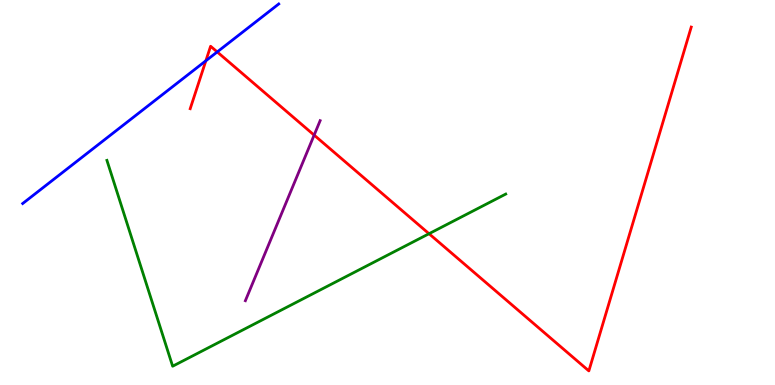[{'lines': ['blue', 'red'], 'intersections': [{'x': 2.66, 'y': 8.42}, {'x': 2.8, 'y': 8.65}]}, {'lines': ['green', 'red'], 'intersections': [{'x': 5.54, 'y': 3.93}]}, {'lines': ['purple', 'red'], 'intersections': [{'x': 4.05, 'y': 6.49}]}, {'lines': ['blue', 'green'], 'intersections': []}, {'lines': ['blue', 'purple'], 'intersections': []}, {'lines': ['green', 'purple'], 'intersections': []}]